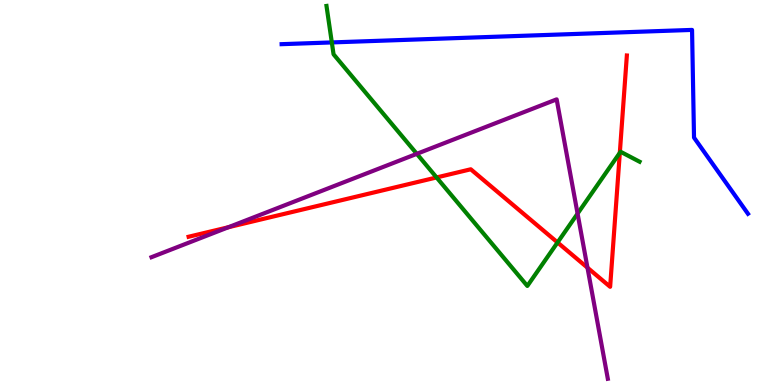[{'lines': ['blue', 'red'], 'intersections': []}, {'lines': ['green', 'red'], 'intersections': [{'x': 5.63, 'y': 5.39}, {'x': 7.19, 'y': 3.7}, {'x': 8.0, 'y': 6.03}]}, {'lines': ['purple', 'red'], 'intersections': [{'x': 2.95, 'y': 4.1}, {'x': 7.58, 'y': 3.05}]}, {'lines': ['blue', 'green'], 'intersections': [{'x': 4.28, 'y': 8.9}]}, {'lines': ['blue', 'purple'], 'intersections': []}, {'lines': ['green', 'purple'], 'intersections': [{'x': 5.38, 'y': 6.0}, {'x': 7.45, 'y': 4.45}]}]